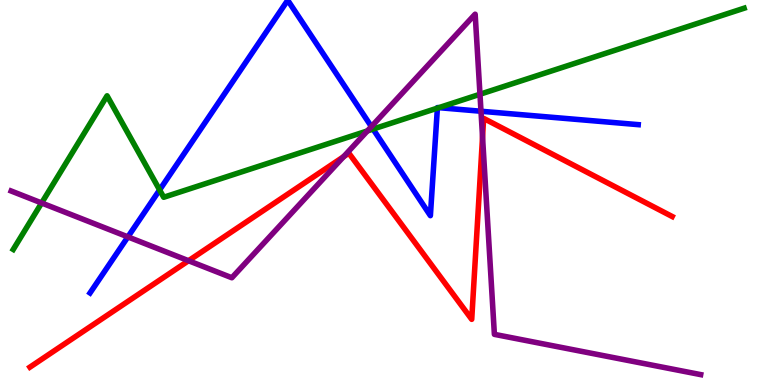[{'lines': ['blue', 'red'], 'intersections': []}, {'lines': ['green', 'red'], 'intersections': []}, {'lines': ['purple', 'red'], 'intersections': [{'x': 2.43, 'y': 3.23}, {'x': 4.43, 'y': 5.93}, {'x': 6.23, 'y': 6.44}]}, {'lines': ['blue', 'green'], 'intersections': [{'x': 2.06, 'y': 5.07}, {'x': 4.81, 'y': 6.65}, {'x': 5.64, 'y': 7.19}, {'x': 5.66, 'y': 7.2}]}, {'lines': ['blue', 'purple'], 'intersections': [{'x': 1.65, 'y': 3.85}, {'x': 4.79, 'y': 6.71}, {'x': 6.21, 'y': 7.11}]}, {'lines': ['green', 'purple'], 'intersections': [{'x': 0.537, 'y': 4.73}, {'x': 4.74, 'y': 6.6}, {'x': 6.19, 'y': 7.55}]}]